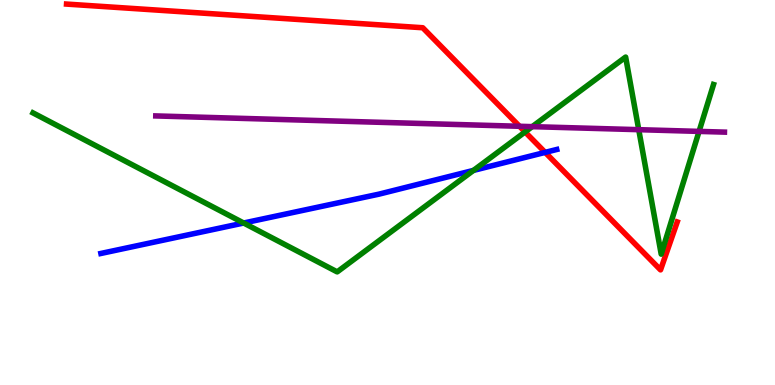[{'lines': ['blue', 'red'], 'intersections': [{'x': 7.03, 'y': 6.04}]}, {'lines': ['green', 'red'], 'intersections': [{'x': 6.78, 'y': 6.57}]}, {'lines': ['purple', 'red'], 'intersections': [{'x': 6.7, 'y': 6.72}]}, {'lines': ['blue', 'green'], 'intersections': [{'x': 3.14, 'y': 4.21}, {'x': 6.11, 'y': 5.57}]}, {'lines': ['blue', 'purple'], 'intersections': []}, {'lines': ['green', 'purple'], 'intersections': [{'x': 6.87, 'y': 6.71}, {'x': 8.24, 'y': 6.63}, {'x': 9.02, 'y': 6.59}]}]